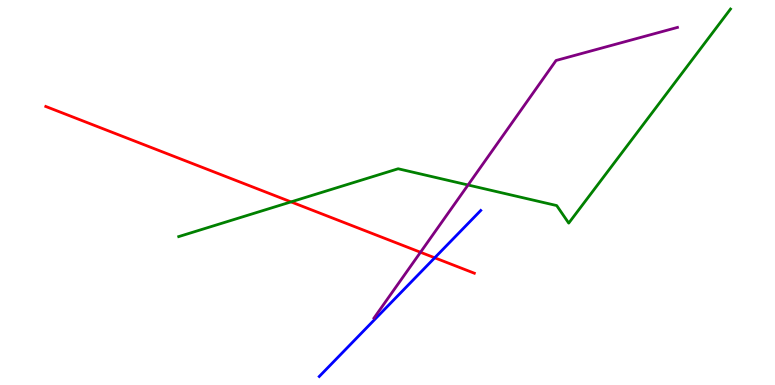[{'lines': ['blue', 'red'], 'intersections': [{'x': 5.61, 'y': 3.3}]}, {'lines': ['green', 'red'], 'intersections': [{'x': 3.76, 'y': 4.76}]}, {'lines': ['purple', 'red'], 'intersections': [{'x': 5.43, 'y': 3.45}]}, {'lines': ['blue', 'green'], 'intersections': []}, {'lines': ['blue', 'purple'], 'intersections': []}, {'lines': ['green', 'purple'], 'intersections': [{'x': 6.04, 'y': 5.2}]}]